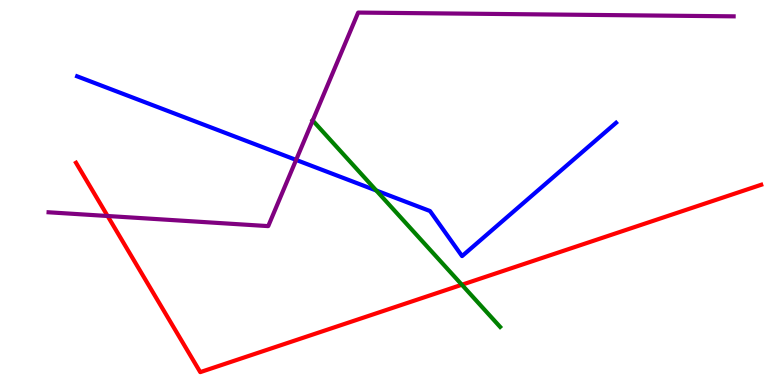[{'lines': ['blue', 'red'], 'intersections': []}, {'lines': ['green', 'red'], 'intersections': [{'x': 5.96, 'y': 2.6}]}, {'lines': ['purple', 'red'], 'intersections': [{'x': 1.39, 'y': 4.39}]}, {'lines': ['blue', 'green'], 'intersections': [{'x': 4.86, 'y': 5.05}]}, {'lines': ['blue', 'purple'], 'intersections': [{'x': 3.82, 'y': 5.85}]}, {'lines': ['green', 'purple'], 'intersections': [{'x': 4.03, 'y': 6.87}]}]